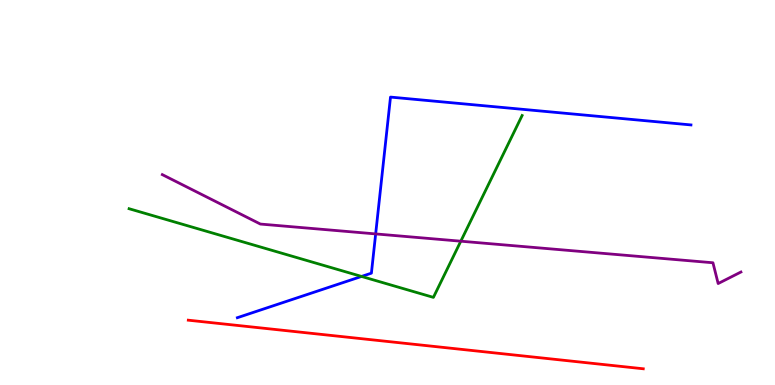[{'lines': ['blue', 'red'], 'intersections': []}, {'lines': ['green', 'red'], 'intersections': []}, {'lines': ['purple', 'red'], 'intersections': []}, {'lines': ['blue', 'green'], 'intersections': [{'x': 4.66, 'y': 2.82}]}, {'lines': ['blue', 'purple'], 'intersections': [{'x': 4.85, 'y': 3.92}]}, {'lines': ['green', 'purple'], 'intersections': [{'x': 5.95, 'y': 3.74}]}]